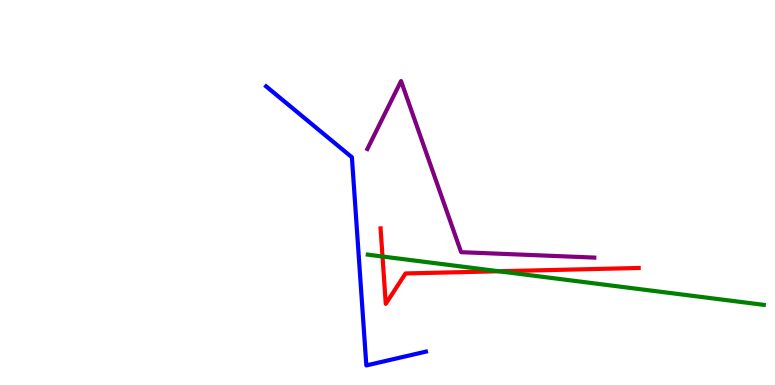[{'lines': ['blue', 'red'], 'intersections': []}, {'lines': ['green', 'red'], 'intersections': [{'x': 4.94, 'y': 3.34}, {'x': 6.44, 'y': 2.95}]}, {'lines': ['purple', 'red'], 'intersections': []}, {'lines': ['blue', 'green'], 'intersections': []}, {'lines': ['blue', 'purple'], 'intersections': []}, {'lines': ['green', 'purple'], 'intersections': []}]